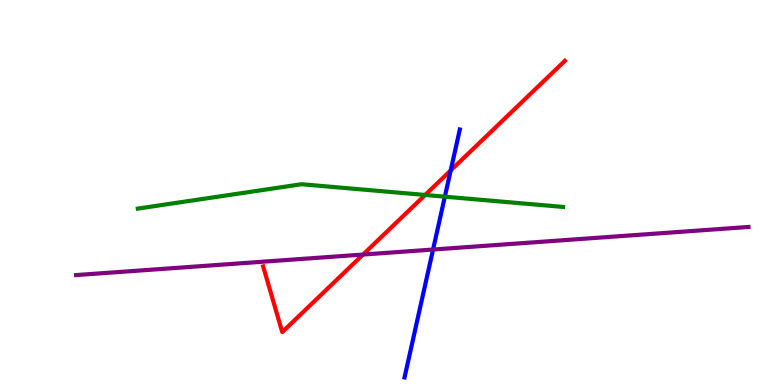[{'lines': ['blue', 'red'], 'intersections': [{'x': 5.82, 'y': 5.57}]}, {'lines': ['green', 'red'], 'intersections': [{'x': 5.49, 'y': 4.94}]}, {'lines': ['purple', 'red'], 'intersections': [{'x': 4.68, 'y': 3.39}]}, {'lines': ['blue', 'green'], 'intersections': [{'x': 5.74, 'y': 4.89}]}, {'lines': ['blue', 'purple'], 'intersections': [{'x': 5.59, 'y': 3.52}]}, {'lines': ['green', 'purple'], 'intersections': []}]